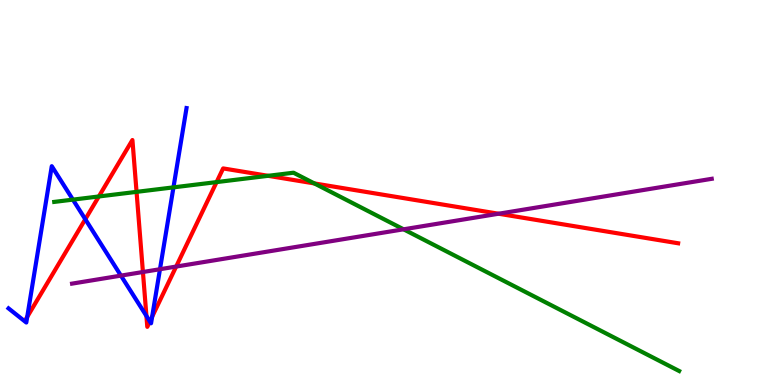[{'lines': ['blue', 'red'], 'intersections': [{'x': 0.351, 'y': 1.77}, {'x': 1.1, 'y': 4.31}, {'x': 1.89, 'y': 1.79}, {'x': 1.93, 'y': 1.65}, {'x': 1.96, 'y': 1.77}]}, {'lines': ['green', 'red'], 'intersections': [{'x': 1.28, 'y': 4.9}, {'x': 1.76, 'y': 5.02}, {'x': 2.79, 'y': 5.27}, {'x': 3.46, 'y': 5.43}, {'x': 4.06, 'y': 5.24}]}, {'lines': ['purple', 'red'], 'intersections': [{'x': 1.84, 'y': 2.93}, {'x': 2.27, 'y': 3.08}, {'x': 6.43, 'y': 4.45}]}, {'lines': ['blue', 'green'], 'intersections': [{'x': 0.941, 'y': 4.81}, {'x': 2.24, 'y': 5.13}]}, {'lines': ['blue', 'purple'], 'intersections': [{'x': 1.56, 'y': 2.84}, {'x': 2.06, 'y': 3.01}]}, {'lines': ['green', 'purple'], 'intersections': [{'x': 5.21, 'y': 4.04}]}]